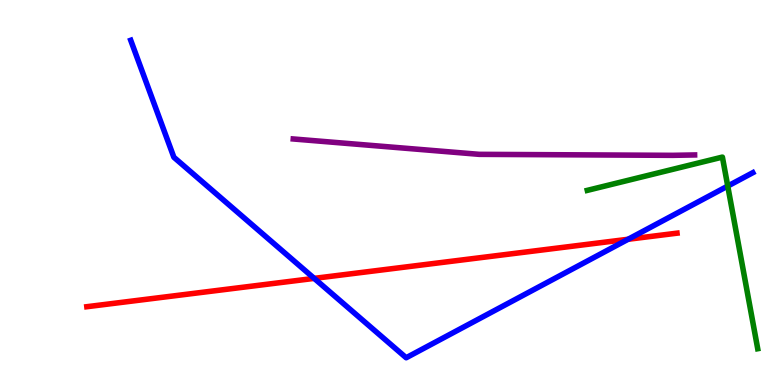[{'lines': ['blue', 'red'], 'intersections': [{'x': 4.05, 'y': 2.77}, {'x': 8.1, 'y': 3.79}]}, {'lines': ['green', 'red'], 'intersections': []}, {'lines': ['purple', 'red'], 'intersections': []}, {'lines': ['blue', 'green'], 'intersections': [{'x': 9.39, 'y': 5.17}]}, {'lines': ['blue', 'purple'], 'intersections': []}, {'lines': ['green', 'purple'], 'intersections': []}]